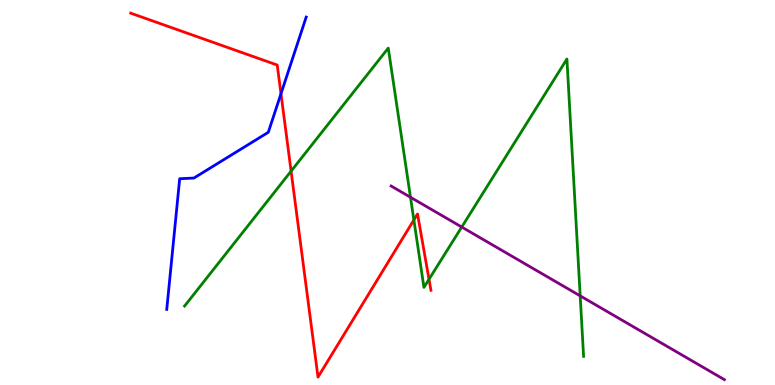[{'lines': ['blue', 'red'], 'intersections': [{'x': 3.63, 'y': 7.57}]}, {'lines': ['green', 'red'], 'intersections': [{'x': 3.76, 'y': 5.55}, {'x': 5.34, 'y': 4.29}, {'x': 5.54, 'y': 2.75}]}, {'lines': ['purple', 'red'], 'intersections': []}, {'lines': ['blue', 'green'], 'intersections': []}, {'lines': ['blue', 'purple'], 'intersections': []}, {'lines': ['green', 'purple'], 'intersections': [{'x': 5.3, 'y': 4.88}, {'x': 5.96, 'y': 4.1}, {'x': 7.49, 'y': 2.32}]}]